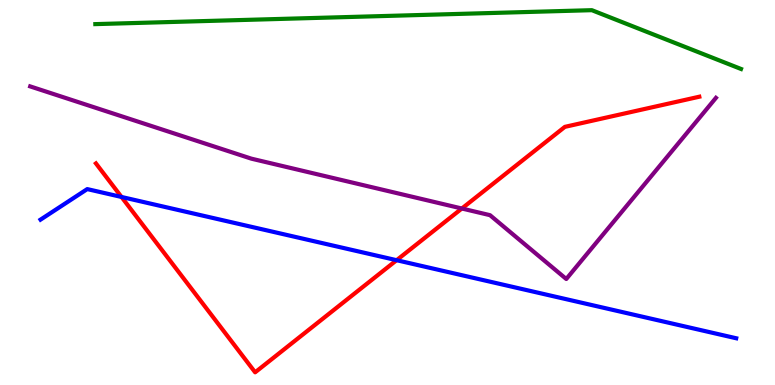[{'lines': ['blue', 'red'], 'intersections': [{'x': 1.57, 'y': 4.88}, {'x': 5.12, 'y': 3.24}]}, {'lines': ['green', 'red'], 'intersections': []}, {'lines': ['purple', 'red'], 'intersections': [{'x': 5.96, 'y': 4.58}]}, {'lines': ['blue', 'green'], 'intersections': []}, {'lines': ['blue', 'purple'], 'intersections': []}, {'lines': ['green', 'purple'], 'intersections': []}]